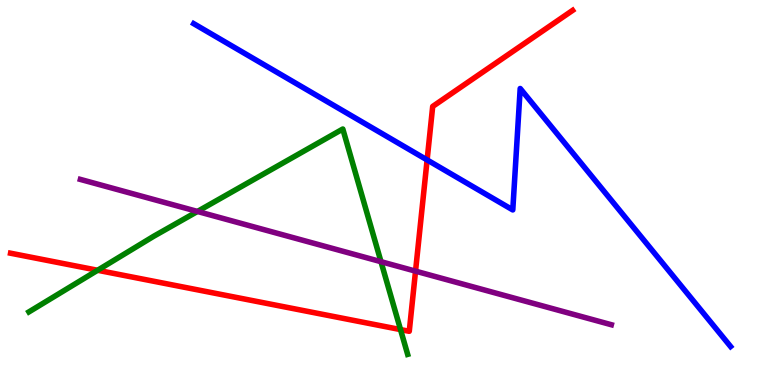[{'lines': ['blue', 'red'], 'intersections': [{'x': 5.51, 'y': 5.85}]}, {'lines': ['green', 'red'], 'intersections': [{'x': 1.26, 'y': 2.98}, {'x': 5.17, 'y': 1.44}]}, {'lines': ['purple', 'red'], 'intersections': [{'x': 5.36, 'y': 2.96}]}, {'lines': ['blue', 'green'], 'intersections': []}, {'lines': ['blue', 'purple'], 'intersections': []}, {'lines': ['green', 'purple'], 'intersections': [{'x': 2.55, 'y': 4.51}, {'x': 4.92, 'y': 3.2}]}]